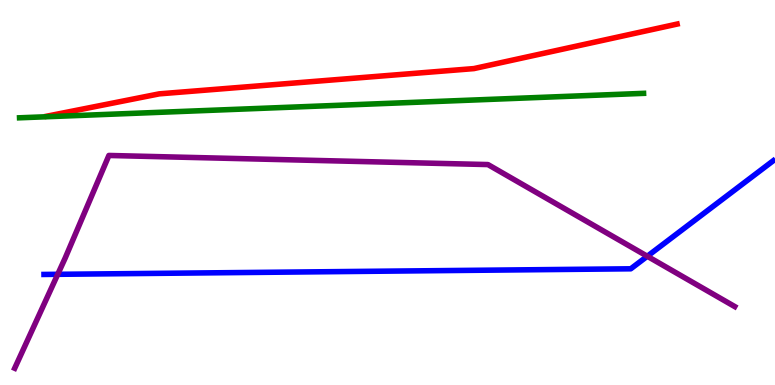[{'lines': ['blue', 'red'], 'intersections': []}, {'lines': ['green', 'red'], 'intersections': []}, {'lines': ['purple', 'red'], 'intersections': []}, {'lines': ['blue', 'green'], 'intersections': []}, {'lines': ['blue', 'purple'], 'intersections': [{'x': 0.745, 'y': 2.87}, {'x': 8.35, 'y': 3.34}]}, {'lines': ['green', 'purple'], 'intersections': []}]